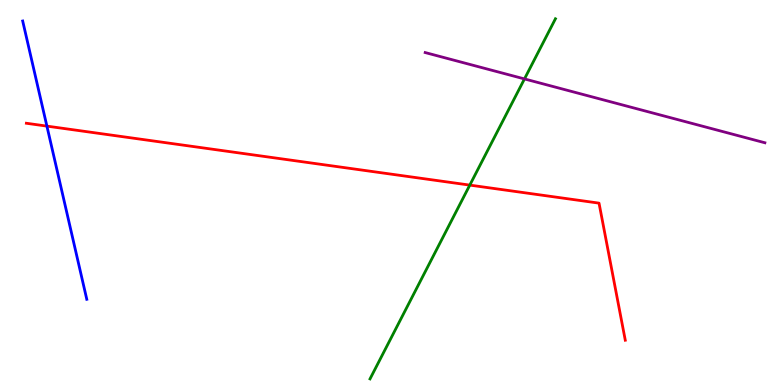[{'lines': ['blue', 'red'], 'intersections': [{'x': 0.605, 'y': 6.72}]}, {'lines': ['green', 'red'], 'intersections': [{'x': 6.06, 'y': 5.19}]}, {'lines': ['purple', 'red'], 'intersections': []}, {'lines': ['blue', 'green'], 'intersections': []}, {'lines': ['blue', 'purple'], 'intersections': []}, {'lines': ['green', 'purple'], 'intersections': [{'x': 6.77, 'y': 7.95}]}]